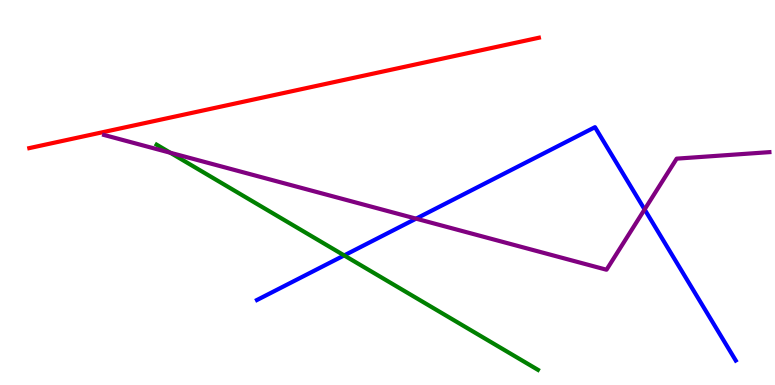[{'lines': ['blue', 'red'], 'intersections': []}, {'lines': ['green', 'red'], 'intersections': []}, {'lines': ['purple', 'red'], 'intersections': []}, {'lines': ['blue', 'green'], 'intersections': [{'x': 4.44, 'y': 3.37}]}, {'lines': ['blue', 'purple'], 'intersections': [{'x': 5.37, 'y': 4.32}, {'x': 8.32, 'y': 4.56}]}, {'lines': ['green', 'purple'], 'intersections': [{'x': 2.2, 'y': 6.03}]}]